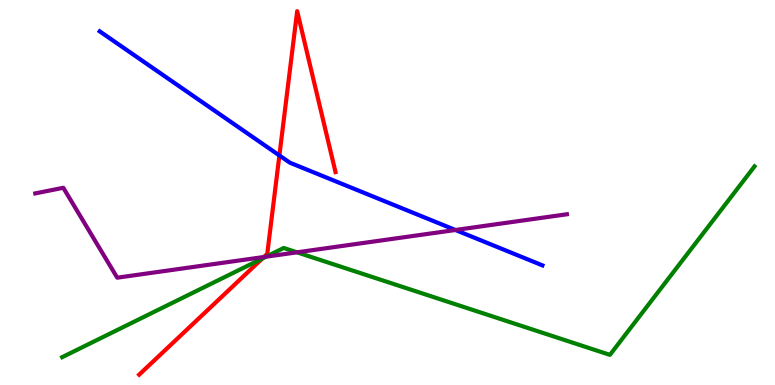[{'lines': ['blue', 'red'], 'intersections': [{'x': 3.6, 'y': 5.96}]}, {'lines': ['green', 'red'], 'intersections': [{'x': 3.38, 'y': 3.28}]}, {'lines': ['purple', 'red'], 'intersections': [{'x': 3.41, 'y': 3.32}]}, {'lines': ['blue', 'green'], 'intersections': []}, {'lines': ['blue', 'purple'], 'intersections': [{'x': 5.88, 'y': 4.03}]}, {'lines': ['green', 'purple'], 'intersections': [{'x': 3.43, 'y': 3.33}, {'x': 3.83, 'y': 3.45}]}]